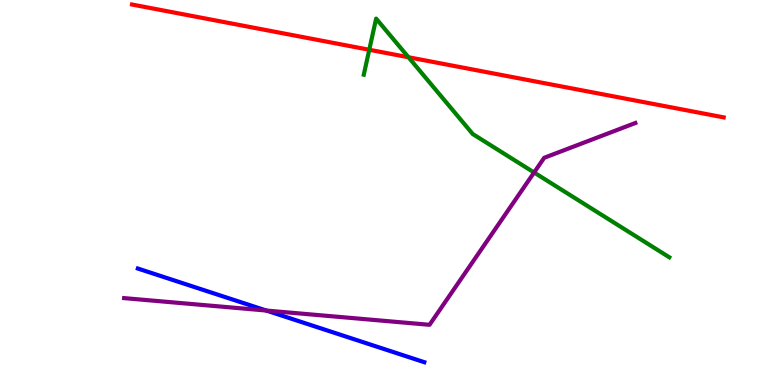[{'lines': ['blue', 'red'], 'intersections': []}, {'lines': ['green', 'red'], 'intersections': [{'x': 4.76, 'y': 8.71}, {'x': 5.27, 'y': 8.51}]}, {'lines': ['purple', 'red'], 'intersections': []}, {'lines': ['blue', 'green'], 'intersections': []}, {'lines': ['blue', 'purple'], 'intersections': [{'x': 3.44, 'y': 1.93}]}, {'lines': ['green', 'purple'], 'intersections': [{'x': 6.89, 'y': 5.52}]}]